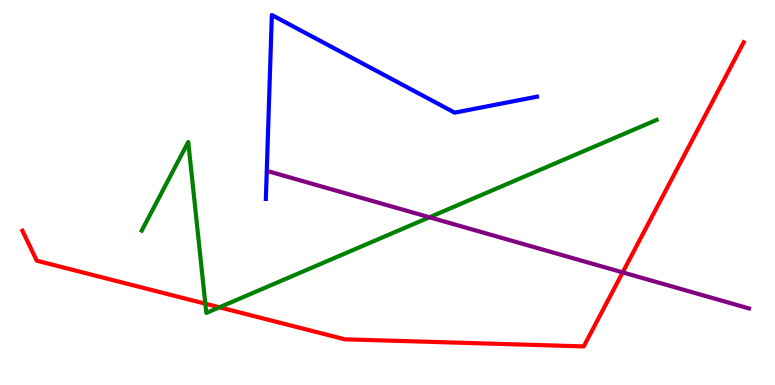[{'lines': ['blue', 'red'], 'intersections': []}, {'lines': ['green', 'red'], 'intersections': [{'x': 2.65, 'y': 2.11}, {'x': 2.83, 'y': 2.02}]}, {'lines': ['purple', 'red'], 'intersections': [{'x': 8.03, 'y': 2.92}]}, {'lines': ['blue', 'green'], 'intersections': []}, {'lines': ['blue', 'purple'], 'intersections': []}, {'lines': ['green', 'purple'], 'intersections': [{'x': 5.54, 'y': 4.36}]}]